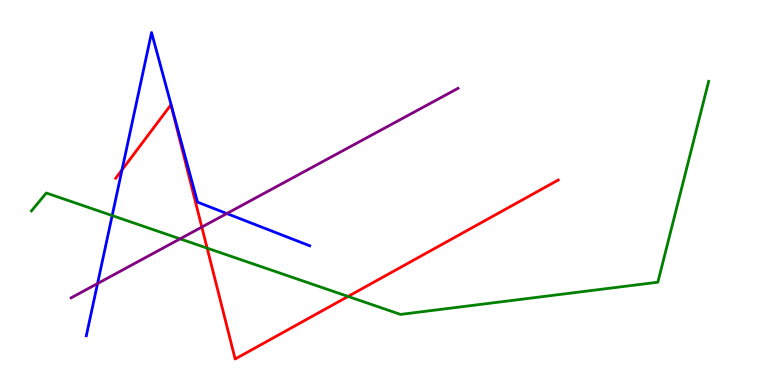[{'lines': ['blue', 'red'], 'intersections': [{'x': 1.57, 'y': 5.59}]}, {'lines': ['green', 'red'], 'intersections': [{'x': 2.67, 'y': 3.56}, {'x': 4.49, 'y': 2.3}]}, {'lines': ['purple', 'red'], 'intersections': [{'x': 2.6, 'y': 4.1}]}, {'lines': ['blue', 'green'], 'intersections': [{'x': 1.45, 'y': 4.4}]}, {'lines': ['blue', 'purple'], 'intersections': [{'x': 1.26, 'y': 2.64}, {'x': 2.93, 'y': 4.45}]}, {'lines': ['green', 'purple'], 'intersections': [{'x': 2.32, 'y': 3.8}]}]